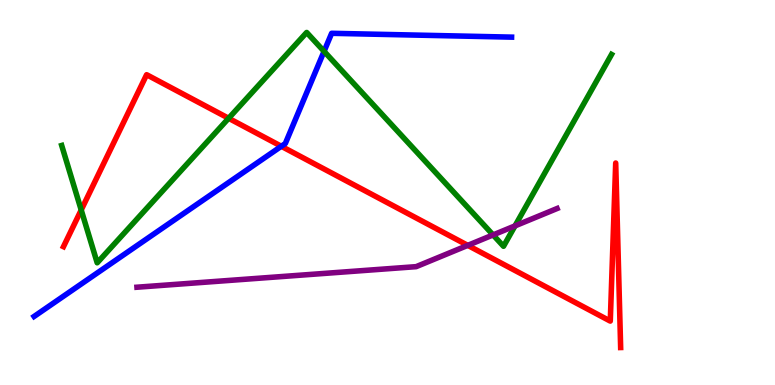[{'lines': ['blue', 'red'], 'intersections': [{'x': 3.63, 'y': 6.2}]}, {'lines': ['green', 'red'], 'intersections': [{'x': 1.05, 'y': 4.55}, {'x': 2.95, 'y': 6.93}]}, {'lines': ['purple', 'red'], 'intersections': [{'x': 6.04, 'y': 3.63}]}, {'lines': ['blue', 'green'], 'intersections': [{'x': 4.18, 'y': 8.67}]}, {'lines': ['blue', 'purple'], 'intersections': []}, {'lines': ['green', 'purple'], 'intersections': [{'x': 6.36, 'y': 3.9}, {'x': 6.65, 'y': 4.13}]}]